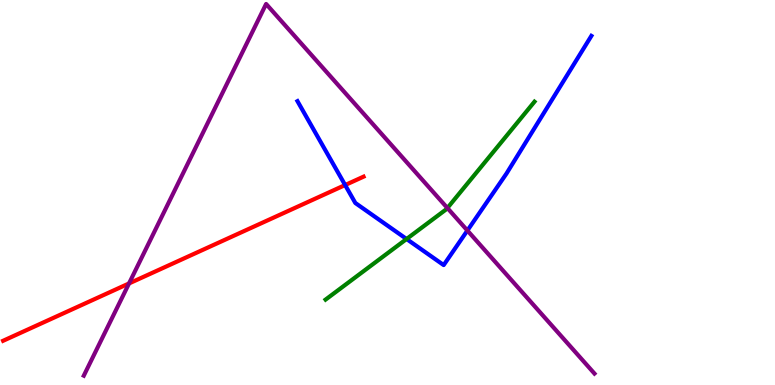[{'lines': ['blue', 'red'], 'intersections': [{'x': 4.45, 'y': 5.19}]}, {'lines': ['green', 'red'], 'intersections': []}, {'lines': ['purple', 'red'], 'intersections': [{'x': 1.66, 'y': 2.64}]}, {'lines': ['blue', 'green'], 'intersections': [{'x': 5.25, 'y': 3.79}]}, {'lines': ['blue', 'purple'], 'intersections': [{'x': 6.03, 'y': 4.01}]}, {'lines': ['green', 'purple'], 'intersections': [{'x': 5.77, 'y': 4.6}]}]